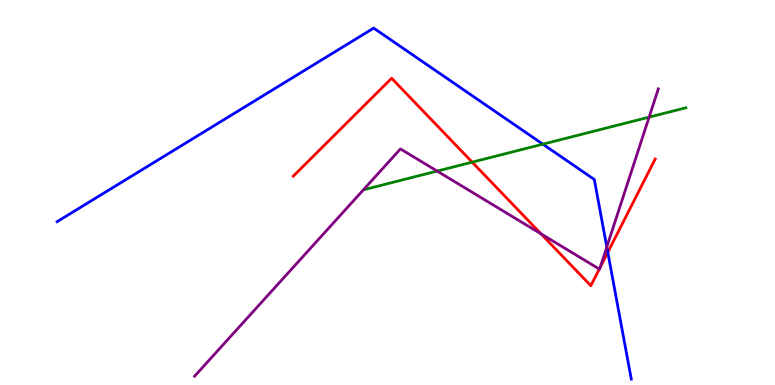[{'lines': ['blue', 'red'], 'intersections': [{'x': 7.84, 'y': 3.45}]}, {'lines': ['green', 'red'], 'intersections': [{'x': 6.09, 'y': 5.79}]}, {'lines': ['purple', 'red'], 'intersections': [{'x': 6.98, 'y': 3.93}, {'x': 7.73, 'y': 3.01}, {'x': 7.74, 'y': 3.06}]}, {'lines': ['blue', 'green'], 'intersections': [{'x': 7.0, 'y': 6.26}]}, {'lines': ['blue', 'purple'], 'intersections': [{'x': 7.83, 'y': 3.58}]}, {'lines': ['green', 'purple'], 'intersections': [{'x': 5.64, 'y': 5.56}, {'x': 8.38, 'y': 6.96}]}]